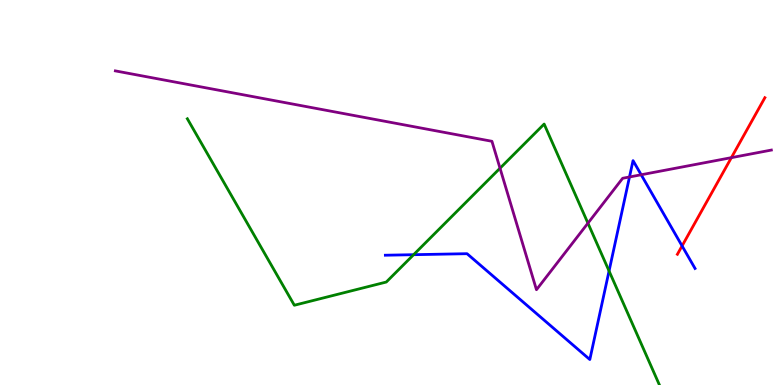[{'lines': ['blue', 'red'], 'intersections': [{'x': 8.8, 'y': 3.61}]}, {'lines': ['green', 'red'], 'intersections': []}, {'lines': ['purple', 'red'], 'intersections': [{'x': 9.44, 'y': 5.91}]}, {'lines': ['blue', 'green'], 'intersections': [{'x': 5.34, 'y': 3.38}, {'x': 7.86, 'y': 2.96}]}, {'lines': ['blue', 'purple'], 'intersections': [{'x': 8.12, 'y': 5.4}, {'x': 8.27, 'y': 5.46}]}, {'lines': ['green', 'purple'], 'intersections': [{'x': 6.45, 'y': 5.63}, {'x': 7.59, 'y': 4.2}]}]